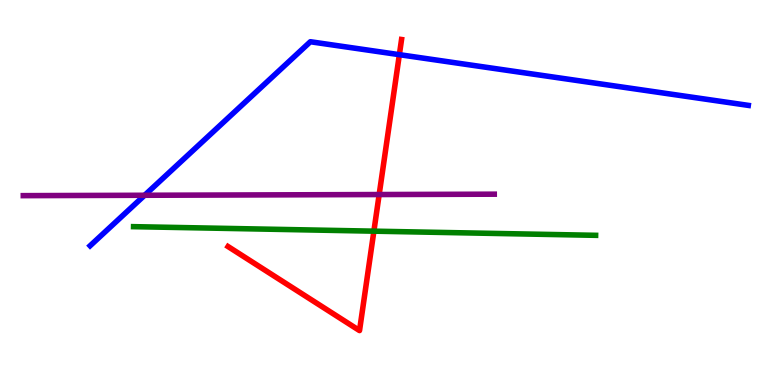[{'lines': ['blue', 'red'], 'intersections': [{'x': 5.15, 'y': 8.58}]}, {'lines': ['green', 'red'], 'intersections': [{'x': 4.82, 'y': 4.0}]}, {'lines': ['purple', 'red'], 'intersections': [{'x': 4.89, 'y': 4.95}]}, {'lines': ['blue', 'green'], 'intersections': []}, {'lines': ['blue', 'purple'], 'intersections': [{'x': 1.87, 'y': 4.93}]}, {'lines': ['green', 'purple'], 'intersections': []}]